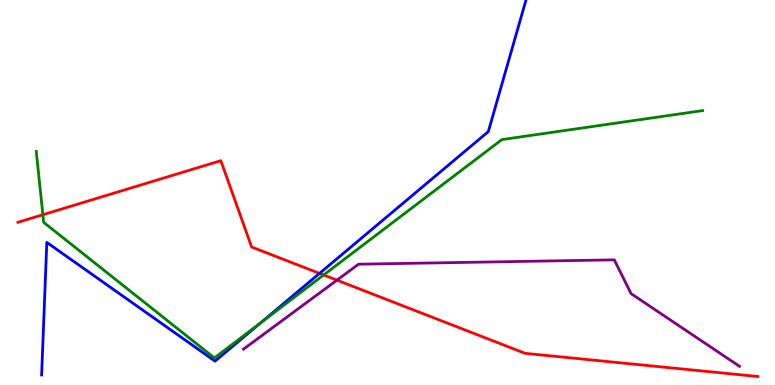[{'lines': ['blue', 'red'], 'intersections': [{'x': 4.12, 'y': 2.9}]}, {'lines': ['green', 'red'], 'intersections': [{'x': 0.553, 'y': 4.42}, {'x': 4.18, 'y': 2.86}]}, {'lines': ['purple', 'red'], 'intersections': [{'x': 4.35, 'y': 2.72}]}, {'lines': ['blue', 'green'], 'intersections': [{'x': 3.36, 'y': 1.61}]}, {'lines': ['blue', 'purple'], 'intersections': []}, {'lines': ['green', 'purple'], 'intersections': []}]